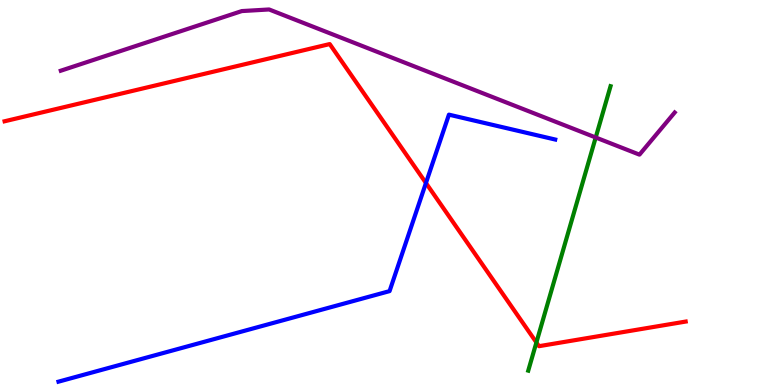[{'lines': ['blue', 'red'], 'intersections': [{'x': 5.5, 'y': 5.25}]}, {'lines': ['green', 'red'], 'intersections': [{'x': 6.92, 'y': 1.1}]}, {'lines': ['purple', 'red'], 'intersections': []}, {'lines': ['blue', 'green'], 'intersections': []}, {'lines': ['blue', 'purple'], 'intersections': []}, {'lines': ['green', 'purple'], 'intersections': [{'x': 7.69, 'y': 6.43}]}]